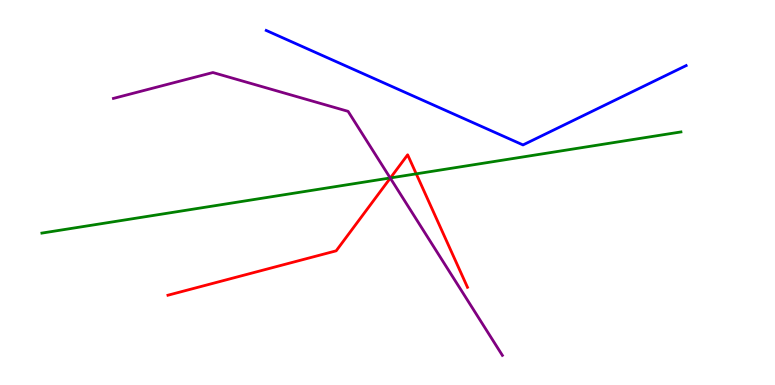[{'lines': ['blue', 'red'], 'intersections': []}, {'lines': ['green', 'red'], 'intersections': [{'x': 5.04, 'y': 5.38}, {'x': 5.37, 'y': 5.48}]}, {'lines': ['purple', 'red'], 'intersections': [{'x': 5.04, 'y': 5.37}]}, {'lines': ['blue', 'green'], 'intersections': []}, {'lines': ['blue', 'purple'], 'intersections': []}, {'lines': ['green', 'purple'], 'intersections': [{'x': 5.03, 'y': 5.38}]}]